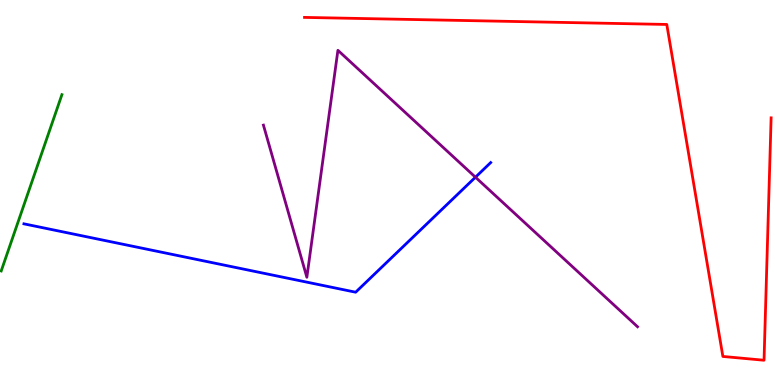[{'lines': ['blue', 'red'], 'intersections': []}, {'lines': ['green', 'red'], 'intersections': []}, {'lines': ['purple', 'red'], 'intersections': []}, {'lines': ['blue', 'green'], 'intersections': []}, {'lines': ['blue', 'purple'], 'intersections': [{'x': 6.13, 'y': 5.4}]}, {'lines': ['green', 'purple'], 'intersections': []}]